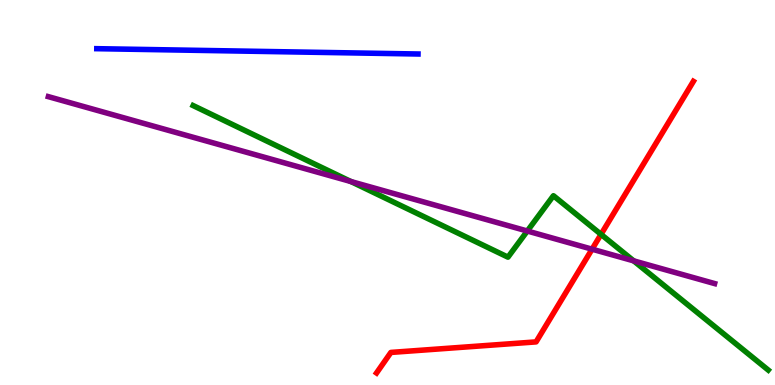[{'lines': ['blue', 'red'], 'intersections': []}, {'lines': ['green', 'red'], 'intersections': [{'x': 7.76, 'y': 3.91}]}, {'lines': ['purple', 'red'], 'intersections': [{'x': 7.64, 'y': 3.53}]}, {'lines': ['blue', 'green'], 'intersections': []}, {'lines': ['blue', 'purple'], 'intersections': []}, {'lines': ['green', 'purple'], 'intersections': [{'x': 4.53, 'y': 5.29}, {'x': 6.8, 'y': 4.0}, {'x': 8.18, 'y': 3.22}]}]